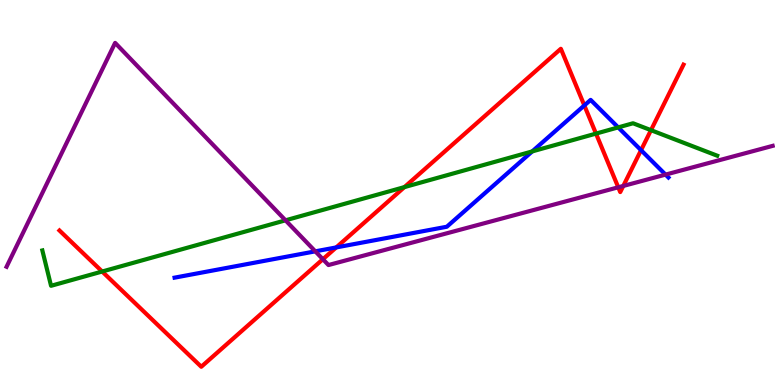[{'lines': ['blue', 'red'], 'intersections': [{'x': 4.34, 'y': 3.57}, {'x': 7.54, 'y': 7.26}, {'x': 8.27, 'y': 6.1}]}, {'lines': ['green', 'red'], 'intersections': [{'x': 1.32, 'y': 2.95}, {'x': 5.22, 'y': 5.14}, {'x': 7.69, 'y': 6.53}, {'x': 8.4, 'y': 6.62}]}, {'lines': ['purple', 'red'], 'intersections': [{'x': 4.17, 'y': 3.27}, {'x': 7.98, 'y': 5.14}, {'x': 8.04, 'y': 5.17}]}, {'lines': ['blue', 'green'], 'intersections': [{'x': 6.87, 'y': 6.07}, {'x': 7.98, 'y': 6.69}]}, {'lines': ['blue', 'purple'], 'intersections': [{'x': 4.07, 'y': 3.47}, {'x': 8.59, 'y': 5.46}]}, {'lines': ['green', 'purple'], 'intersections': [{'x': 3.68, 'y': 4.28}]}]